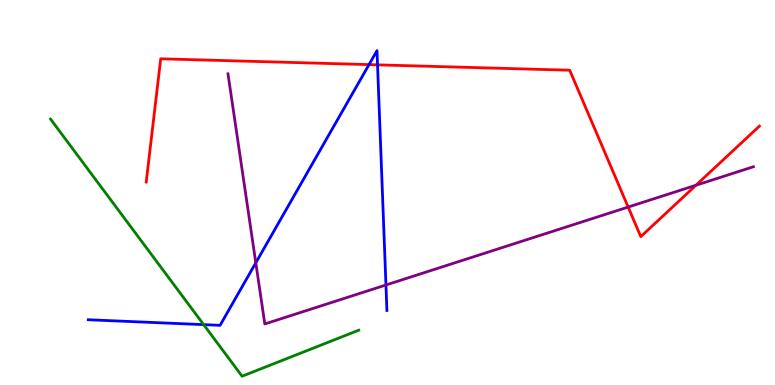[{'lines': ['blue', 'red'], 'intersections': [{'x': 4.76, 'y': 8.32}, {'x': 4.87, 'y': 8.32}]}, {'lines': ['green', 'red'], 'intersections': []}, {'lines': ['purple', 'red'], 'intersections': [{'x': 8.11, 'y': 4.62}, {'x': 8.98, 'y': 5.19}]}, {'lines': ['blue', 'green'], 'intersections': [{'x': 2.63, 'y': 1.57}]}, {'lines': ['blue', 'purple'], 'intersections': [{'x': 3.3, 'y': 3.17}, {'x': 4.98, 'y': 2.6}]}, {'lines': ['green', 'purple'], 'intersections': []}]